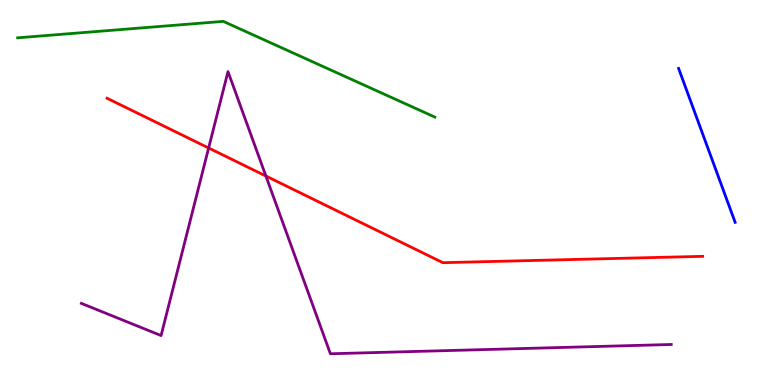[{'lines': ['blue', 'red'], 'intersections': []}, {'lines': ['green', 'red'], 'intersections': []}, {'lines': ['purple', 'red'], 'intersections': [{'x': 2.69, 'y': 6.16}, {'x': 3.43, 'y': 5.43}]}, {'lines': ['blue', 'green'], 'intersections': []}, {'lines': ['blue', 'purple'], 'intersections': []}, {'lines': ['green', 'purple'], 'intersections': []}]